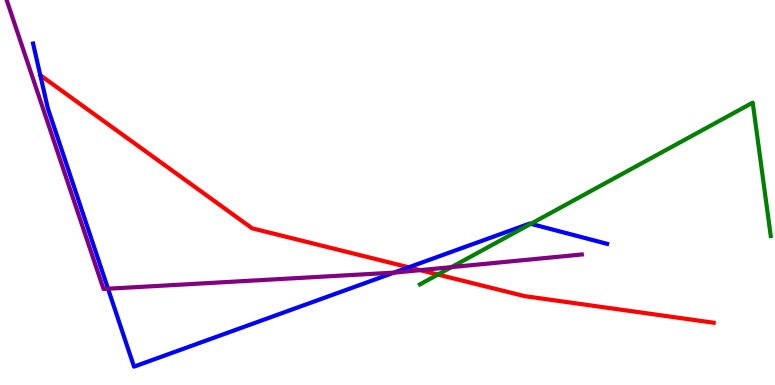[{'lines': ['blue', 'red'], 'intersections': [{'x': 5.27, 'y': 3.06}]}, {'lines': ['green', 'red'], 'intersections': [{'x': 5.65, 'y': 2.87}]}, {'lines': ['purple', 'red'], 'intersections': [{'x': 5.42, 'y': 2.98}]}, {'lines': ['blue', 'green'], 'intersections': [{'x': 6.85, 'y': 4.19}]}, {'lines': ['blue', 'purple'], 'intersections': [{'x': 1.39, 'y': 2.5}, {'x': 5.08, 'y': 2.92}]}, {'lines': ['green', 'purple'], 'intersections': [{'x': 5.83, 'y': 3.06}]}]